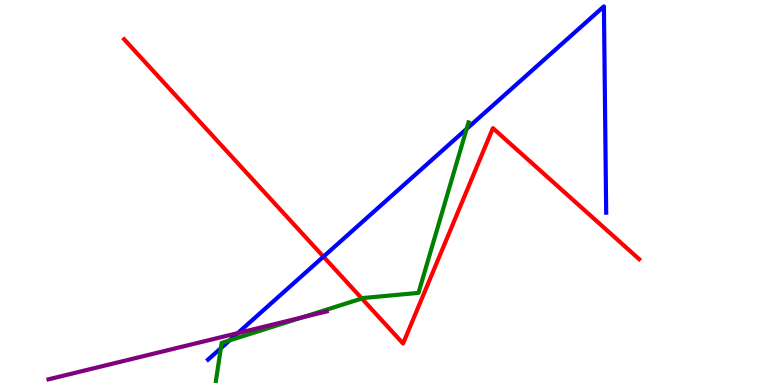[{'lines': ['blue', 'red'], 'intersections': [{'x': 4.17, 'y': 3.33}]}, {'lines': ['green', 'red'], 'intersections': [{'x': 4.67, 'y': 2.25}]}, {'lines': ['purple', 'red'], 'intersections': []}, {'lines': ['blue', 'green'], 'intersections': [{'x': 2.85, 'y': 0.956}, {'x': 2.96, 'y': 1.16}, {'x': 6.02, 'y': 6.65}]}, {'lines': ['blue', 'purple'], 'intersections': [{'x': 3.07, 'y': 1.35}]}, {'lines': ['green', 'purple'], 'intersections': [{'x': 3.9, 'y': 1.76}]}]